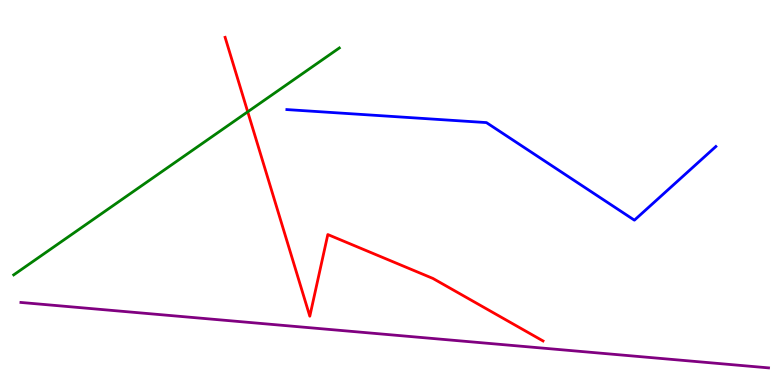[{'lines': ['blue', 'red'], 'intersections': []}, {'lines': ['green', 'red'], 'intersections': [{'x': 3.2, 'y': 7.1}]}, {'lines': ['purple', 'red'], 'intersections': []}, {'lines': ['blue', 'green'], 'intersections': []}, {'lines': ['blue', 'purple'], 'intersections': []}, {'lines': ['green', 'purple'], 'intersections': []}]